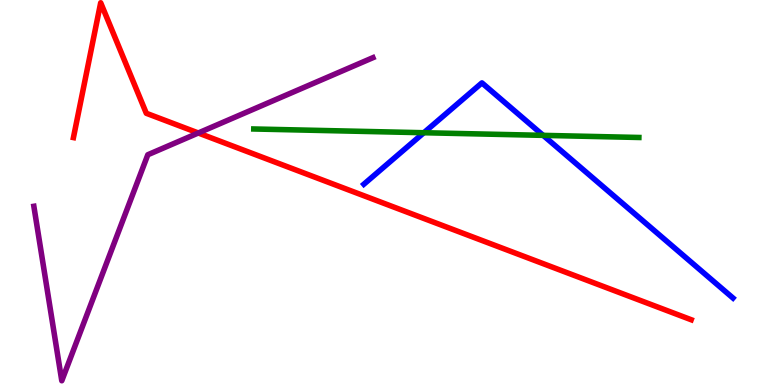[{'lines': ['blue', 'red'], 'intersections': []}, {'lines': ['green', 'red'], 'intersections': []}, {'lines': ['purple', 'red'], 'intersections': [{'x': 2.56, 'y': 6.55}]}, {'lines': ['blue', 'green'], 'intersections': [{'x': 5.47, 'y': 6.55}, {'x': 7.01, 'y': 6.48}]}, {'lines': ['blue', 'purple'], 'intersections': []}, {'lines': ['green', 'purple'], 'intersections': []}]